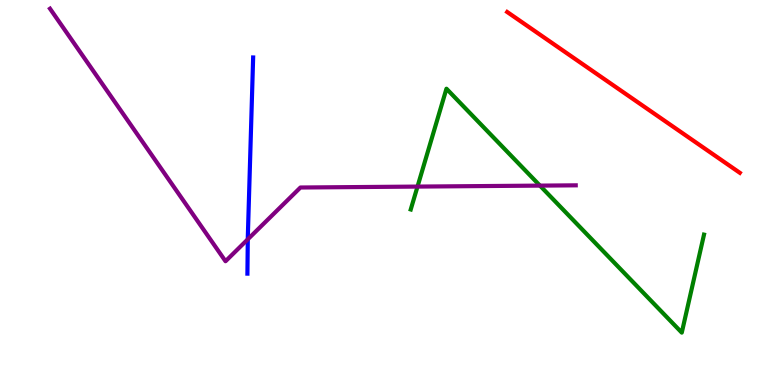[{'lines': ['blue', 'red'], 'intersections': []}, {'lines': ['green', 'red'], 'intersections': []}, {'lines': ['purple', 'red'], 'intersections': []}, {'lines': ['blue', 'green'], 'intersections': []}, {'lines': ['blue', 'purple'], 'intersections': [{'x': 3.2, 'y': 3.78}]}, {'lines': ['green', 'purple'], 'intersections': [{'x': 5.39, 'y': 5.15}, {'x': 6.97, 'y': 5.18}]}]